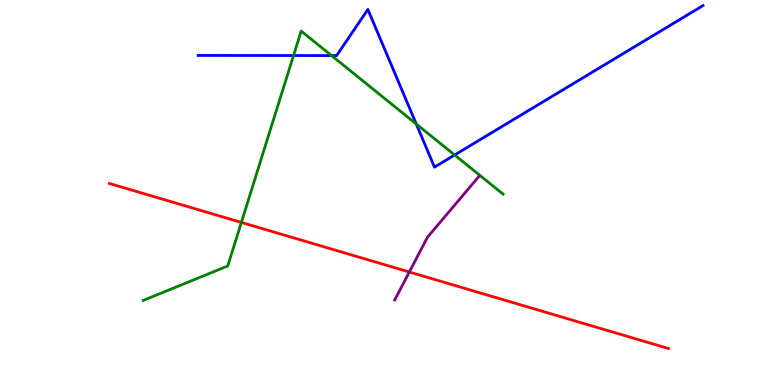[{'lines': ['blue', 'red'], 'intersections': []}, {'lines': ['green', 'red'], 'intersections': [{'x': 3.11, 'y': 4.22}]}, {'lines': ['purple', 'red'], 'intersections': [{'x': 5.28, 'y': 2.93}]}, {'lines': ['blue', 'green'], 'intersections': [{'x': 3.79, 'y': 8.56}, {'x': 4.28, 'y': 8.56}, {'x': 5.37, 'y': 6.78}, {'x': 5.87, 'y': 5.97}]}, {'lines': ['blue', 'purple'], 'intersections': []}, {'lines': ['green', 'purple'], 'intersections': []}]